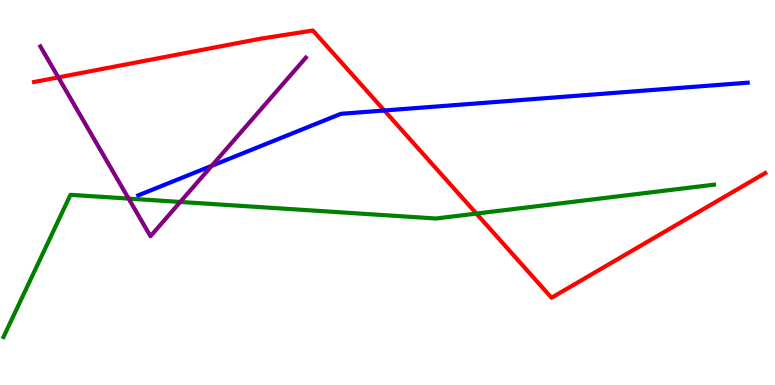[{'lines': ['blue', 'red'], 'intersections': [{'x': 4.96, 'y': 7.13}]}, {'lines': ['green', 'red'], 'intersections': [{'x': 6.15, 'y': 4.45}]}, {'lines': ['purple', 'red'], 'intersections': [{'x': 0.752, 'y': 7.99}]}, {'lines': ['blue', 'green'], 'intersections': []}, {'lines': ['blue', 'purple'], 'intersections': [{'x': 2.73, 'y': 5.69}]}, {'lines': ['green', 'purple'], 'intersections': [{'x': 1.66, 'y': 4.84}, {'x': 2.33, 'y': 4.75}]}]